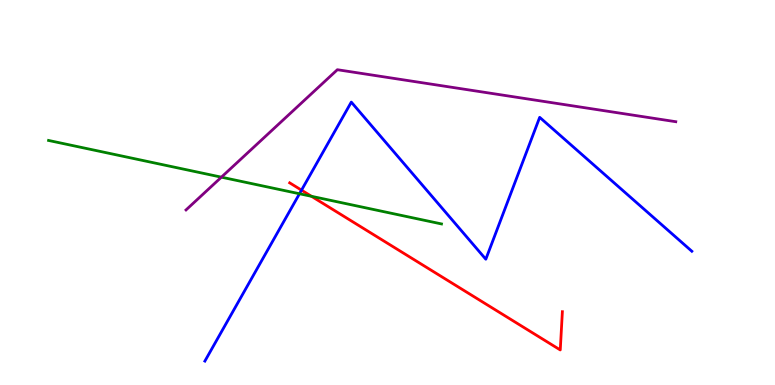[{'lines': ['blue', 'red'], 'intersections': [{'x': 3.89, 'y': 5.06}]}, {'lines': ['green', 'red'], 'intersections': [{'x': 4.02, 'y': 4.9}]}, {'lines': ['purple', 'red'], 'intersections': []}, {'lines': ['blue', 'green'], 'intersections': [{'x': 3.86, 'y': 4.97}]}, {'lines': ['blue', 'purple'], 'intersections': []}, {'lines': ['green', 'purple'], 'intersections': [{'x': 2.86, 'y': 5.4}]}]